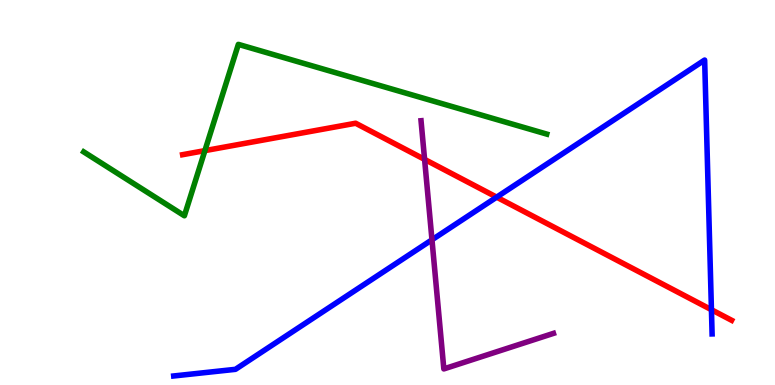[{'lines': ['blue', 'red'], 'intersections': [{'x': 6.41, 'y': 4.88}, {'x': 9.18, 'y': 1.96}]}, {'lines': ['green', 'red'], 'intersections': [{'x': 2.64, 'y': 6.09}]}, {'lines': ['purple', 'red'], 'intersections': [{'x': 5.48, 'y': 5.86}]}, {'lines': ['blue', 'green'], 'intersections': []}, {'lines': ['blue', 'purple'], 'intersections': [{'x': 5.57, 'y': 3.77}]}, {'lines': ['green', 'purple'], 'intersections': []}]